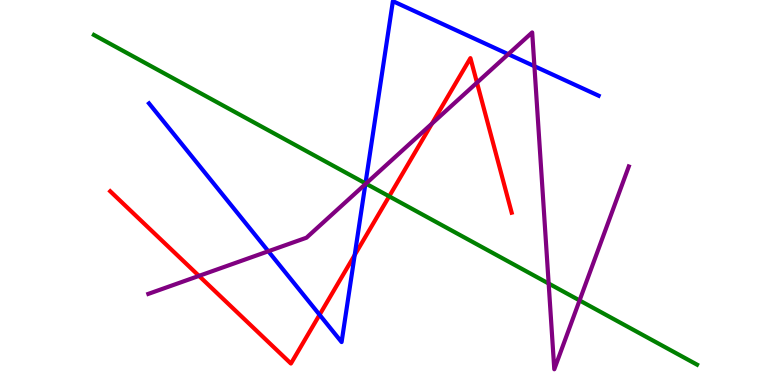[{'lines': ['blue', 'red'], 'intersections': [{'x': 4.12, 'y': 1.82}, {'x': 4.58, 'y': 3.38}]}, {'lines': ['green', 'red'], 'intersections': [{'x': 5.02, 'y': 4.9}]}, {'lines': ['purple', 'red'], 'intersections': [{'x': 2.57, 'y': 2.83}, {'x': 5.57, 'y': 6.79}, {'x': 6.15, 'y': 7.85}]}, {'lines': ['blue', 'green'], 'intersections': [{'x': 4.72, 'y': 5.24}]}, {'lines': ['blue', 'purple'], 'intersections': [{'x': 3.46, 'y': 3.47}, {'x': 4.71, 'y': 5.22}, {'x': 6.56, 'y': 8.59}, {'x': 6.9, 'y': 8.28}]}, {'lines': ['green', 'purple'], 'intersections': [{'x': 4.72, 'y': 5.23}, {'x': 7.08, 'y': 2.64}, {'x': 7.48, 'y': 2.2}]}]